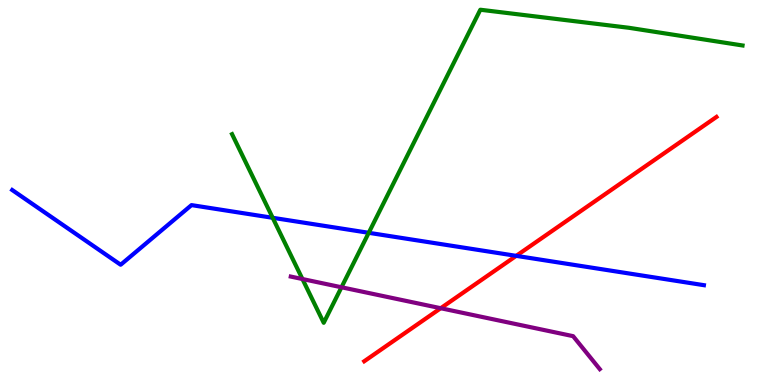[{'lines': ['blue', 'red'], 'intersections': [{'x': 6.66, 'y': 3.35}]}, {'lines': ['green', 'red'], 'intersections': []}, {'lines': ['purple', 'red'], 'intersections': [{'x': 5.69, 'y': 1.99}]}, {'lines': ['blue', 'green'], 'intersections': [{'x': 3.52, 'y': 4.34}, {'x': 4.76, 'y': 3.95}]}, {'lines': ['blue', 'purple'], 'intersections': []}, {'lines': ['green', 'purple'], 'intersections': [{'x': 3.9, 'y': 2.75}, {'x': 4.41, 'y': 2.54}]}]